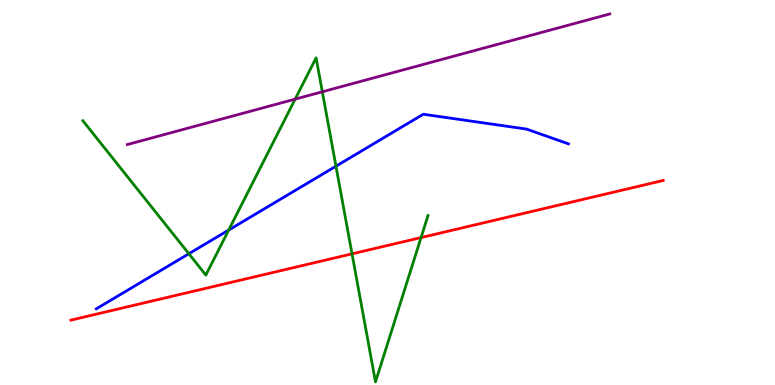[{'lines': ['blue', 'red'], 'intersections': []}, {'lines': ['green', 'red'], 'intersections': [{'x': 4.54, 'y': 3.41}, {'x': 5.43, 'y': 3.83}]}, {'lines': ['purple', 'red'], 'intersections': []}, {'lines': ['blue', 'green'], 'intersections': [{'x': 2.44, 'y': 3.41}, {'x': 2.95, 'y': 4.03}, {'x': 4.33, 'y': 5.68}]}, {'lines': ['blue', 'purple'], 'intersections': []}, {'lines': ['green', 'purple'], 'intersections': [{'x': 3.81, 'y': 7.43}, {'x': 4.16, 'y': 7.62}]}]